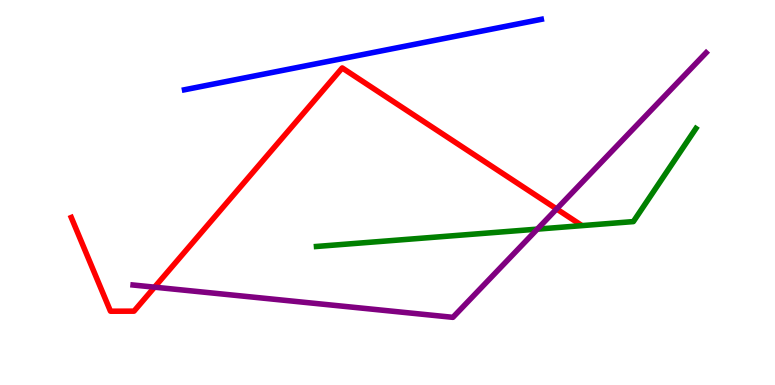[{'lines': ['blue', 'red'], 'intersections': []}, {'lines': ['green', 'red'], 'intersections': []}, {'lines': ['purple', 'red'], 'intersections': [{'x': 1.99, 'y': 2.54}, {'x': 7.18, 'y': 4.57}]}, {'lines': ['blue', 'green'], 'intersections': []}, {'lines': ['blue', 'purple'], 'intersections': []}, {'lines': ['green', 'purple'], 'intersections': [{'x': 6.93, 'y': 4.05}]}]